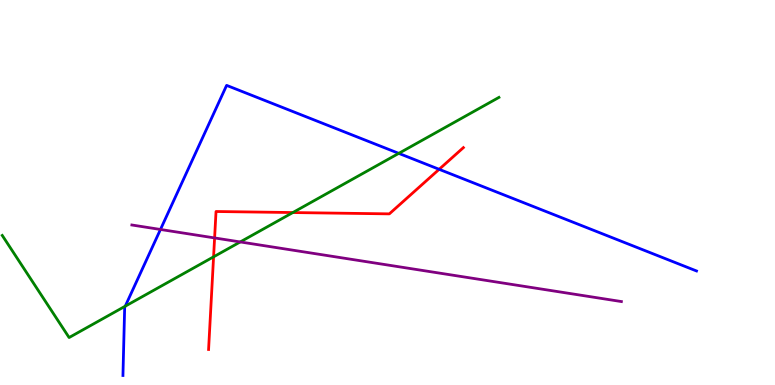[{'lines': ['blue', 'red'], 'intersections': [{'x': 5.67, 'y': 5.6}]}, {'lines': ['green', 'red'], 'intersections': [{'x': 2.76, 'y': 3.33}, {'x': 3.78, 'y': 4.48}]}, {'lines': ['purple', 'red'], 'intersections': [{'x': 2.77, 'y': 3.82}]}, {'lines': ['blue', 'green'], 'intersections': [{'x': 1.62, 'y': 2.05}, {'x': 5.15, 'y': 6.02}]}, {'lines': ['blue', 'purple'], 'intersections': [{'x': 2.07, 'y': 4.04}]}, {'lines': ['green', 'purple'], 'intersections': [{'x': 3.1, 'y': 3.72}]}]